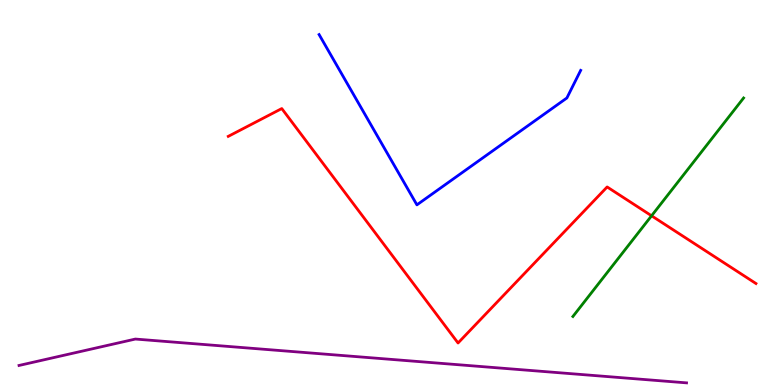[{'lines': ['blue', 'red'], 'intersections': []}, {'lines': ['green', 'red'], 'intersections': [{'x': 8.41, 'y': 4.4}]}, {'lines': ['purple', 'red'], 'intersections': []}, {'lines': ['blue', 'green'], 'intersections': []}, {'lines': ['blue', 'purple'], 'intersections': []}, {'lines': ['green', 'purple'], 'intersections': []}]